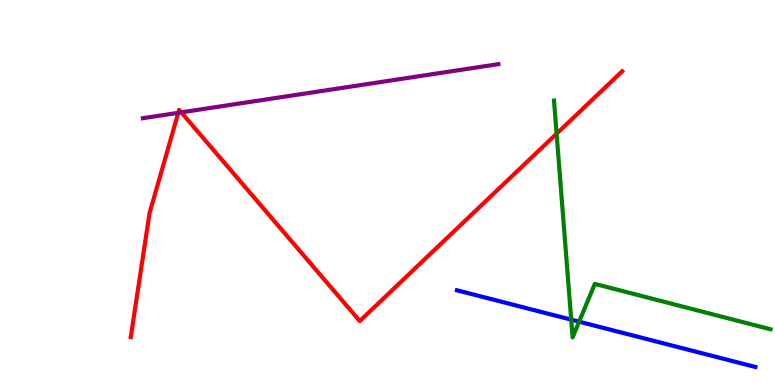[{'lines': ['blue', 'red'], 'intersections': []}, {'lines': ['green', 'red'], 'intersections': [{'x': 7.18, 'y': 6.53}]}, {'lines': ['purple', 'red'], 'intersections': [{'x': 2.3, 'y': 7.07}, {'x': 2.34, 'y': 7.08}]}, {'lines': ['blue', 'green'], 'intersections': [{'x': 7.37, 'y': 1.7}, {'x': 7.47, 'y': 1.64}]}, {'lines': ['blue', 'purple'], 'intersections': []}, {'lines': ['green', 'purple'], 'intersections': []}]